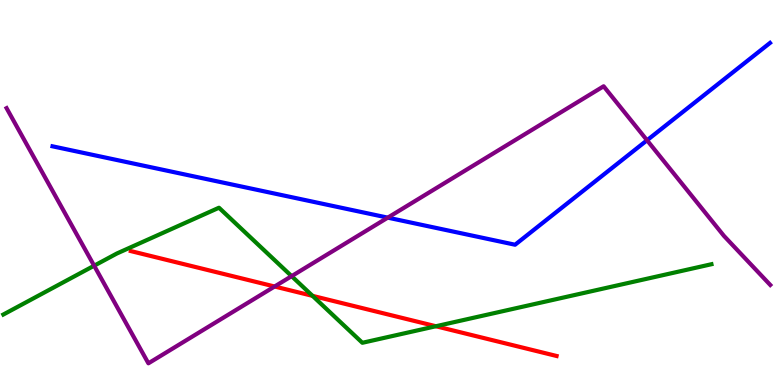[{'lines': ['blue', 'red'], 'intersections': []}, {'lines': ['green', 'red'], 'intersections': [{'x': 4.03, 'y': 2.32}, {'x': 5.62, 'y': 1.53}]}, {'lines': ['purple', 'red'], 'intersections': [{'x': 3.54, 'y': 2.56}]}, {'lines': ['blue', 'green'], 'intersections': []}, {'lines': ['blue', 'purple'], 'intersections': [{'x': 5.0, 'y': 4.35}, {'x': 8.35, 'y': 6.36}]}, {'lines': ['green', 'purple'], 'intersections': [{'x': 1.21, 'y': 3.1}, {'x': 3.76, 'y': 2.83}]}]